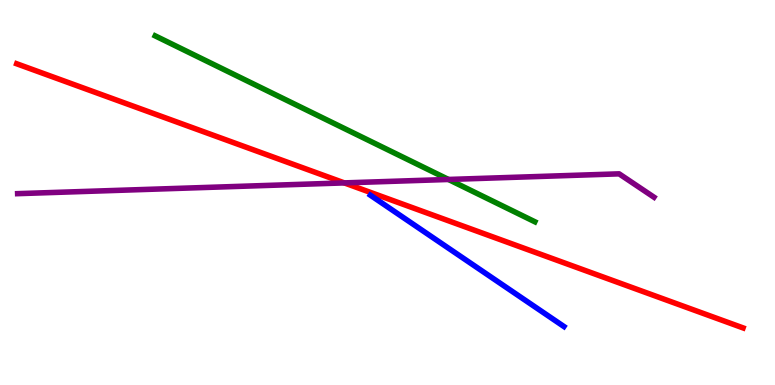[{'lines': ['blue', 'red'], 'intersections': []}, {'lines': ['green', 'red'], 'intersections': []}, {'lines': ['purple', 'red'], 'intersections': [{'x': 4.44, 'y': 5.25}]}, {'lines': ['blue', 'green'], 'intersections': []}, {'lines': ['blue', 'purple'], 'intersections': []}, {'lines': ['green', 'purple'], 'intersections': [{'x': 5.79, 'y': 5.34}]}]